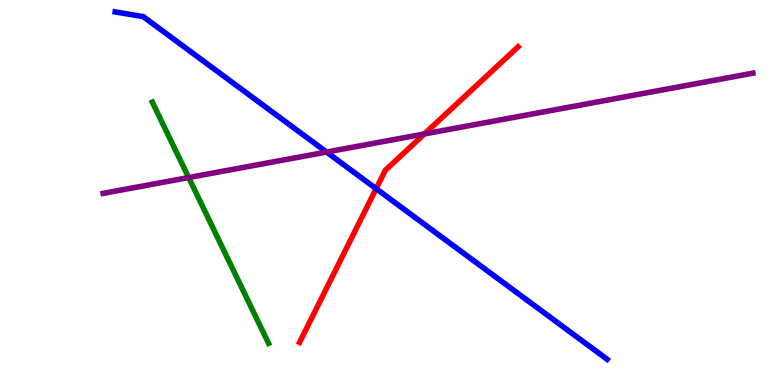[{'lines': ['blue', 'red'], 'intersections': [{'x': 4.85, 'y': 5.1}]}, {'lines': ['green', 'red'], 'intersections': []}, {'lines': ['purple', 'red'], 'intersections': [{'x': 5.48, 'y': 6.52}]}, {'lines': ['blue', 'green'], 'intersections': []}, {'lines': ['blue', 'purple'], 'intersections': [{'x': 4.21, 'y': 6.05}]}, {'lines': ['green', 'purple'], 'intersections': [{'x': 2.43, 'y': 5.39}]}]